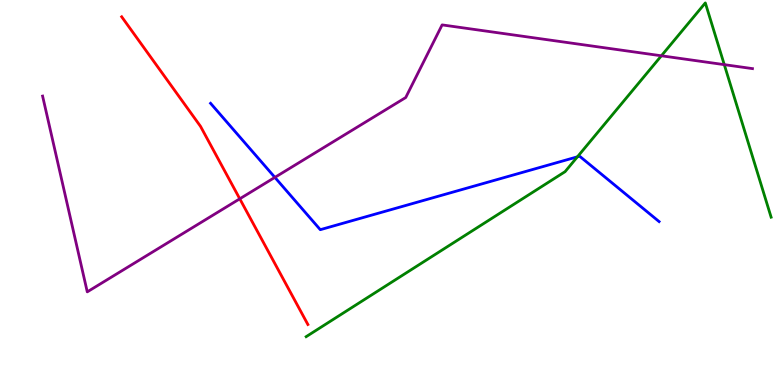[{'lines': ['blue', 'red'], 'intersections': []}, {'lines': ['green', 'red'], 'intersections': []}, {'lines': ['purple', 'red'], 'intersections': [{'x': 3.09, 'y': 4.84}]}, {'lines': ['blue', 'green'], 'intersections': [{'x': 7.45, 'y': 5.93}]}, {'lines': ['blue', 'purple'], 'intersections': [{'x': 3.55, 'y': 5.39}]}, {'lines': ['green', 'purple'], 'intersections': [{'x': 8.53, 'y': 8.55}, {'x': 9.35, 'y': 8.32}]}]